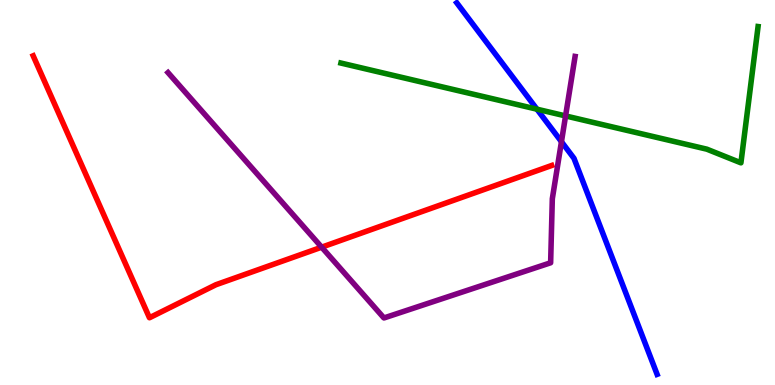[{'lines': ['blue', 'red'], 'intersections': []}, {'lines': ['green', 'red'], 'intersections': []}, {'lines': ['purple', 'red'], 'intersections': [{'x': 4.15, 'y': 3.58}]}, {'lines': ['blue', 'green'], 'intersections': [{'x': 6.93, 'y': 7.16}]}, {'lines': ['blue', 'purple'], 'intersections': [{'x': 7.24, 'y': 6.32}]}, {'lines': ['green', 'purple'], 'intersections': [{'x': 7.3, 'y': 6.99}]}]